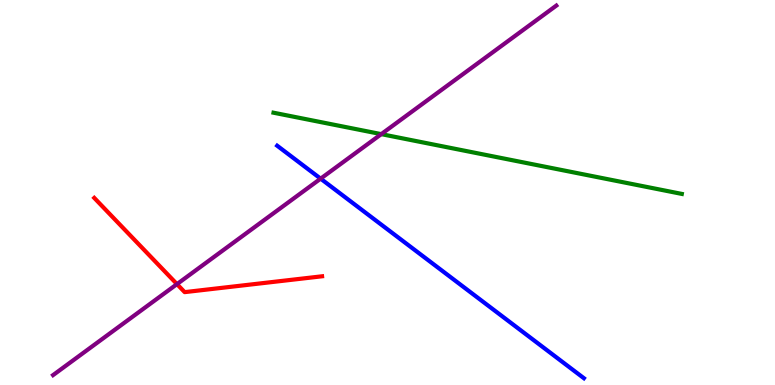[{'lines': ['blue', 'red'], 'intersections': []}, {'lines': ['green', 'red'], 'intersections': []}, {'lines': ['purple', 'red'], 'intersections': [{'x': 2.28, 'y': 2.62}]}, {'lines': ['blue', 'green'], 'intersections': []}, {'lines': ['blue', 'purple'], 'intersections': [{'x': 4.14, 'y': 5.36}]}, {'lines': ['green', 'purple'], 'intersections': [{'x': 4.92, 'y': 6.52}]}]